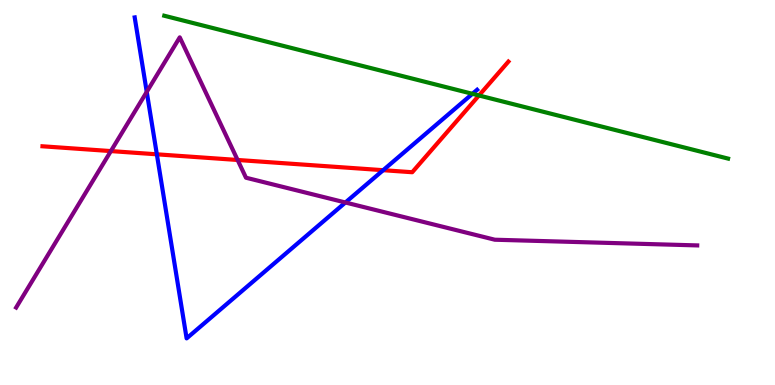[{'lines': ['blue', 'red'], 'intersections': [{'x': 2.02, 'y': 5.99}, {'x': 4.94, 'y': 5.58}]}, {'lines': ['green', 'red'], 'intersections': [{'x': 6.18, 'y': 7.52}]}, {'lines': ['purple', 'red'], 'intersections': [{'x': 1.43, 'y': 6.08}, {'x': 3.07, 'y': 5.84}]}, {'lines': ['blue', 'green'], 'intersections': [{'x': 6.1, 'y': 7.56}]}, {'lines': ['blue', 'purple'], 'intersections': [{'x': 1.89, 'y': 7.61}, {'x': 4.46, 'y': 4.74}]}, {'lines': ['green', 'purple'], 'intersections': []}]